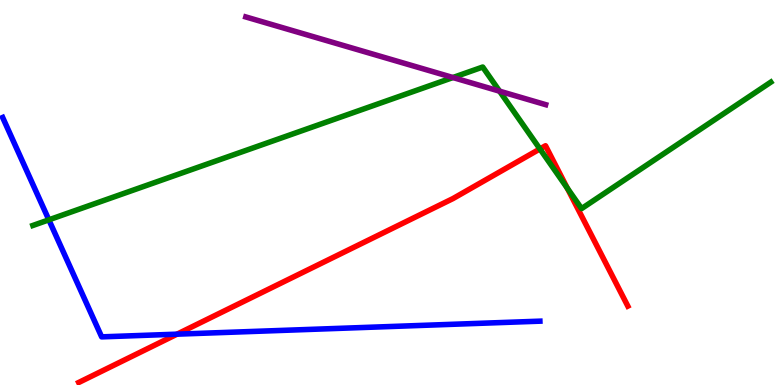[{'lines': ['blue', 'red'], 'intersections': [{'x': 2.28, 'y': 1.32}]}, {'lines': ['green', 'red'], 'intersections': [{'x': 6.97, 'y': 6.13}, {'x': 7.32, 'y': 5.12}]}, {'lines': ['purple', 'red'], 'intersections': []}, {'lines': ['blue', 'green'], 'intersections': [{'x': 0.63, 'y': 4.29}]}, {'lines': ['blue', 'purple'], 'intersections': []}, {'lines': ['green', 'purple'], 'intersections': [{'x': 5.84, 'y': 7.99}, {'x': 6.45, 'y': 7.63}]}]